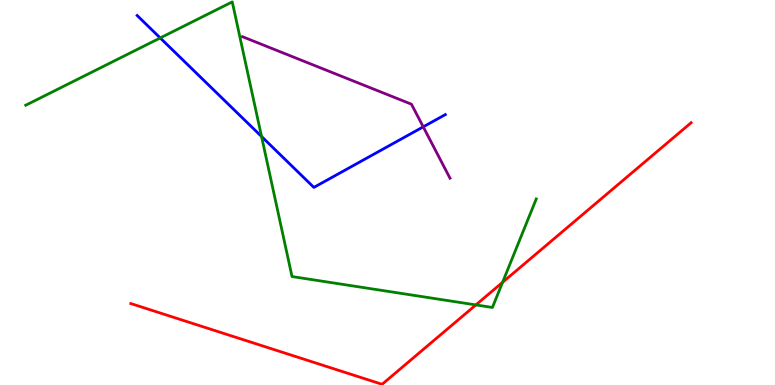[{'lines': ['blue', 'red'], 'intersections': []}, {'lines': ['green', 'red'], 'intersections': [{'x': 6.14, 'y': 2.08}, {'x': 6.48, 'y': 2.67}]}, {'lines': ['purple', 'red'], 'intersections': []}, {'lines': ['blue', 'green'], 'intersections': [{'x': 2.07, 'y': 9.01}, {'x': 3.37, 'y': 6.45}]}, {'lines': ['blue', 'purple'], 'intersections': [{'x': 5.46, 'y': 6.71}]}, {'lines': ['green', 'purple'], 'intersections': []}]